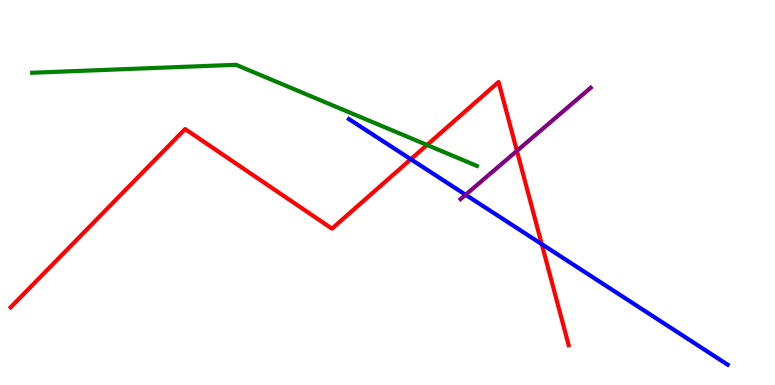[{'lines': ['blue', 'red'], 'intersections': [{'x': 5.3, 'y': 5.86}, {'x': 6.99, 'y': 3.66}]}, {'lines': ['green', 'red'], 'intersections': [{'x': 5.51, 'y': 6.23}]}, {'lines': ['purple', 'red'], 'intersections': [{'x': 6.67, 'y': 6.08}]}, {'lines': ['blue', 'green'], 'intersections': []}, {'lines': ['blue', 'purple'], 'intersections': [{'x': 6.01, 'y': 4.94}]}, {'lines': ['green', 'purple'], 'intersections': []}]